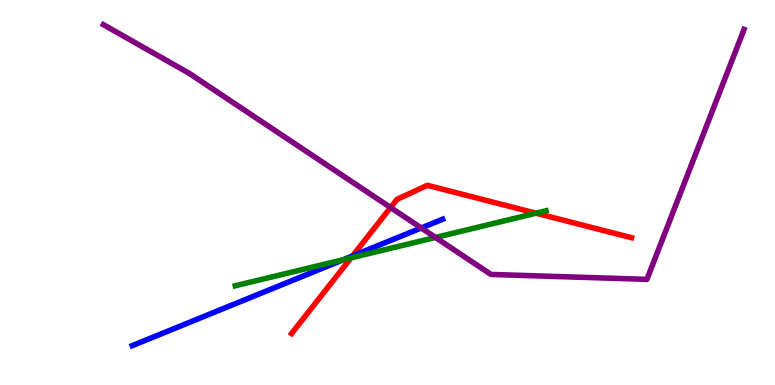[{'lines': ['blue', 'red'], 'intersections': [{'x': 4.55, 'y': 3.35}]}, {'lines': ['green', 'red'], 'intersections': [{'x': 4.53, 'y': 3.3}, {'x': 6.92, 'y': 4.46}]}, {'lines': ['purple', 'red'], 'intersections': [{'x': 5.04, 'y': 4.61}]}, {'lines': ['blue', 'green'], 'intersections': [{'x': 4.43, 'y': 3.25}]}, {'lines': ['blue', 'purple'], 'intersections': [{'x': 5.44, 'y': 4.08}]}, {'lines': ['green', 'purple'], 'intersections': [{'x': 5.62, 'y': 3.83}]}]